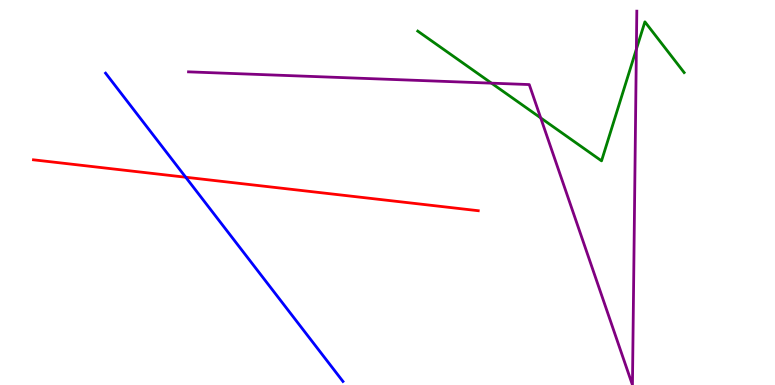[{'lines': ['blue', 'red'], 'intersections': [{'x': 2.4, 'y': 5.4}]}, {'lines': ['green', 'red'], 'intersections': []}, {'lines': ['purple', 'red'], 'intersections': []}, {'lines': ['blue', 'green'], 'intersections': []}, {'lines': ['blue', 'purple'], 'intersections': []}, {'lines': ['green', 'purple'], 'intersections': [{'x': 6.34, 'y': 7.84}, {'x': 6.98, 'y': 6.94}, {'x': 8.21, 'y': 8.72}]}]